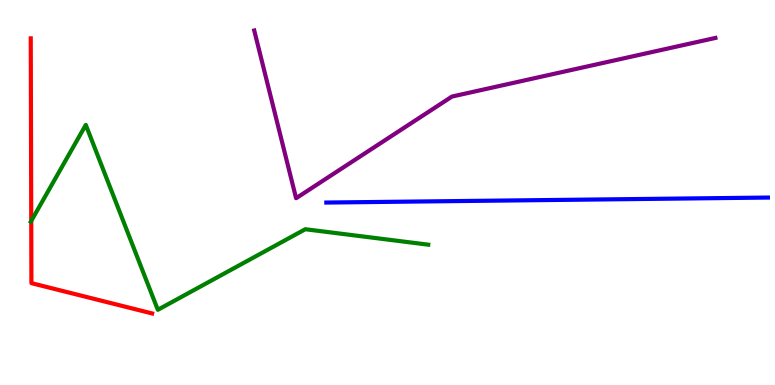[{'lines': ['blue', 'red'], 'intersections': []}, {'lines': ['green', 'red'], 'intersections': [{'x': 0.403, 'y': 4.26}]}, {'lines': ['purple', 'red'], 'intersections': []}, {'lines': ['blue', 'green'], 'intersections': []}, {'lines': ['blue', 'purple'], 'intersections': []}, {'lines': ['green', 'purple'], 'intersections': []}]